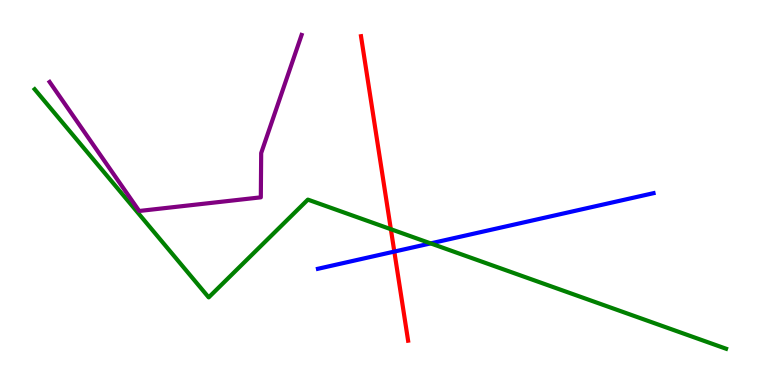[{'lines': ['blue', 'red'], 'intersections': [{'x': 5.09, 'y': 3.47}]}, {'lines': ['green', 'red'], 'intersections': [{'x': 5.04, 'y': 4.05}]}, {'lines': ['purple', 'red'], 'intersections': []}, {'lines': ['blue', 'green'], 'intersections': [{'x': 5.56, 'y': 3.68}]}, {'lines': ['blue', 'purple'], 'intersections': []}, {'lines': ['green', 'purple'], 'intersections': []}]